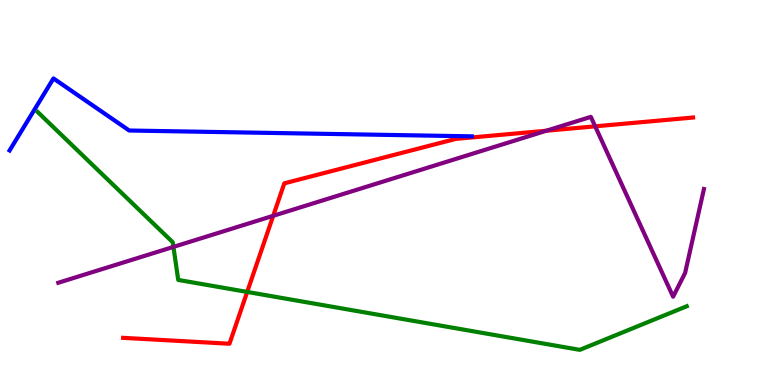[{'lines': ['blue', 'red'], 'intersections': []}, {'lines': ['green', 'red'], 'intersections': [{'x': 3.19, 'y': 2.42}]}, {'lines': ['purple', 'red'], 'intersections': [{'x': 3.53, 'y': 4.39}, {'x': 7.05, 'y': 6.6}, {'x': 7.68, 'y': 6.72}]}, {'lines': ['blue', 'green'], 'intersections': []}, {'lines': ['blue', 'purple'], 'intersections': []}, {'lines': ['green', 'purple'], 'intersections': [{'x': 2.24, 'y': 3.59}]}]